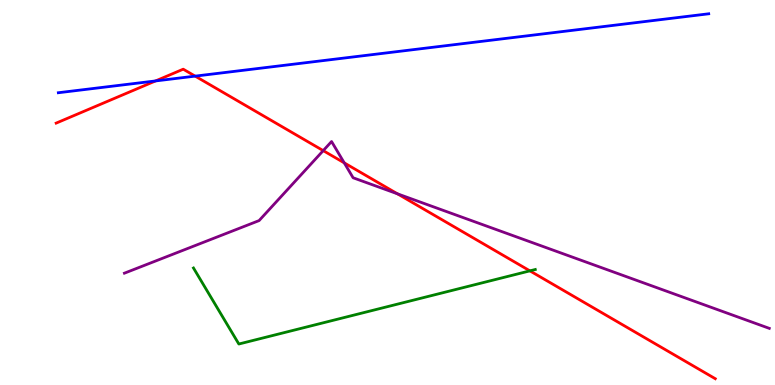[{'lines': ['blue', 'red'], 'intersections': [{'x': 2.01, 'y': 7.9}, {'x': 2.52, 'y': 8.02}]}, {'lines': ['green', 'red'], 'intersections': [{'x': 6.84, 'y': 2.96}]}, {'lines': ['purple', 'red'], 'intersections': [{'x': 4.17, 'y': 6.09}, {'x': 4.44, 'y': 5.77}, {'x': 5.13, 'y': 4.97}]}, {'lines': ['blue', 'green'], 'intersections': []}, {'lines': ['blue', 'purple'], 'intersections': []}, {'lines': ['green', 'purple'], 'intersections': []}]